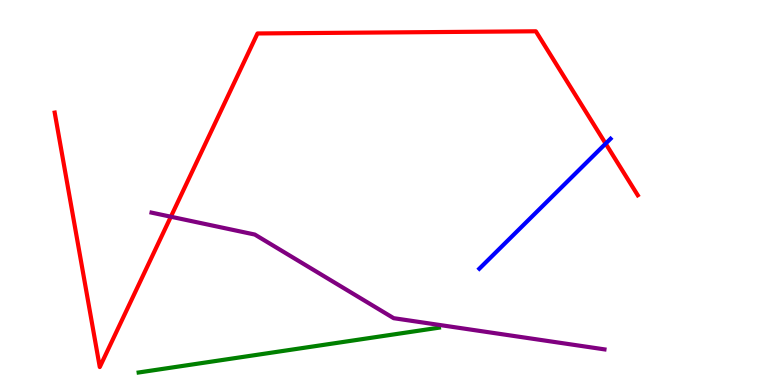[{'lines': ['blue', 'red'], 'intersections': [{'x': 7.81, 'y': 6.27}]}, {'lines': ['green', 'red'], 'intersections': []}, {'lines': ['purple', 'red'], 'intersections': [{'x': 2.2, 'y': 4.37}]}, {'lines': ['blue', 'green'], 'intersections': []}, {'lines': ['blue', 'purple'], 'intersections': []}, {'lines': ['green', 'purple'], 'intersections': []}]